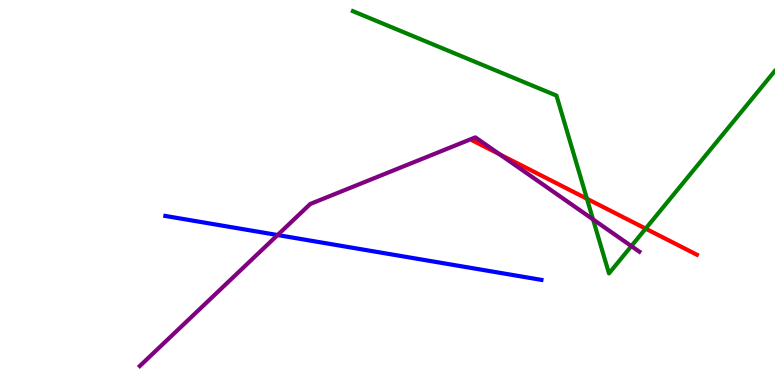[{'lines': ['blue', 'red'], 'intersections': []}, {'lines': ['green', 'red'], 'intersections': [{'x': 7.57, 'y': 4.84}, {'x': 8.33, 'y': 4.06}]}, {'lines': ['purple', 'red'], 'intersections': [{'x': 6.45, 'y': 5.99}]}, {'lines': ['blue', 'green'], 'intersections': []}, {'lines': ['blue', 'purple'], 'intersections': [{'x': 3.58, 'y': 3.9}]}, {'lines': ['green', 'purple'], 'intersections': [{'x': 7.65, 'y': 4.3}, {'x': 8.15, 'y': 3.61}]}]